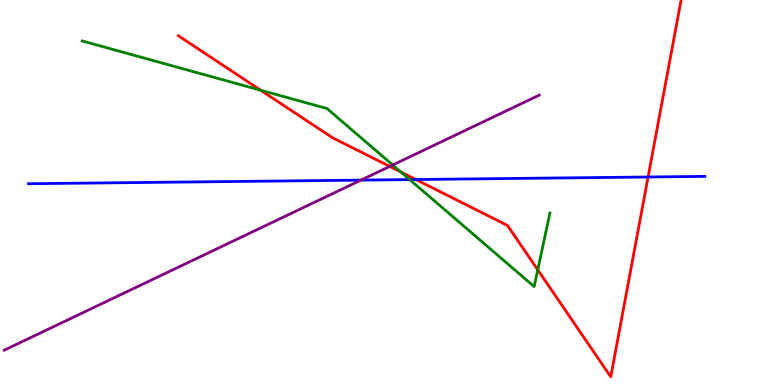[{'lines': ['blue', 'red'], 'intersections': [{'x': 5.37, 'y': 5.34}, {'x': 8.36, 'y': 5.4}]}, {'lines': ['green', 'red'], 'intersections': [{'x': 3.36, 'y': 7.66}, {'x': 5.17, 'y': 5.53}, {'x': 6.94, 'y': 2.99}]}, {'lines': ['purple', 'red'], 'intersections': [{'x': 5.03, 'y': 5.68}]}, {'lines': ['blue', 'green'], 'intersections': [{'x': 5.29, 'y': 5.34}]}, {'lines': ['blue', 'purple'], 'intersections': [{'x': 4.66, 'y': 5.32}]}, {'lines': ['green', 'purple'], 'intersections': [{'x': 5.07, 'y': 5.71}]}]